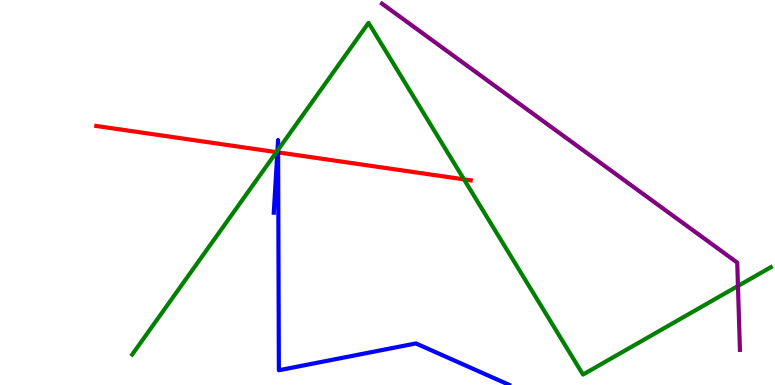[{'lines': ['blue', 'red'], 'intersections': [{'x': 3.58, 'y': 6.05}, {'x': 3.59, 'y': 6.04}]}, {'lines': ['green', 'red'], 'intersections': [{'x': 3.57, 'y': 6.05}, {'x': 5.99, 'y': 5.34}]}, {'lines': ['purple', 'red'], 'intersections': []}, {'lines': ['blue', 'green'], 'intersections': [{'x': 3.58, 'y': 6.09}, {'x': 3.59, 'y': 6.11}]}, {'lines': ['blue', 'purple'], 'intersections': []}, {'lines': ['green', 'purple'], 'intersections': [{'x': 9.52, 'y': 2.57}]}]